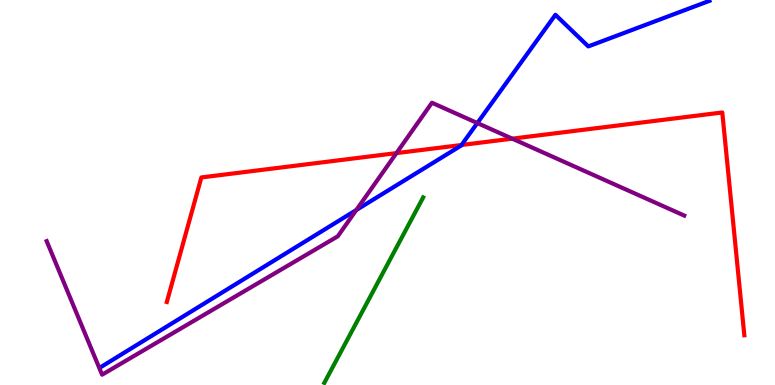[{'lines': ['blue', 'red'], 'intersections': [{'x': 5.95, 'y': 6.23}]}, {'lines': ['green', 'red'], 'intersections': []}, {'lines': ['purple', 'red'], 'intersections': [{'x': 5.12, 'y': 6.02}, {'x': 6.61, 'y': 6.4}]}, {'lines': ['blue', 'green'], 'intersections': []}, {'lines': ['blue', 'purple'], 'intersections': [{'x': 4.6, 'y': 4.54}, {'x': 6.16, 'y': 6.8}]}, {'lines': ['green', 'purple'], 'intersections': []}]